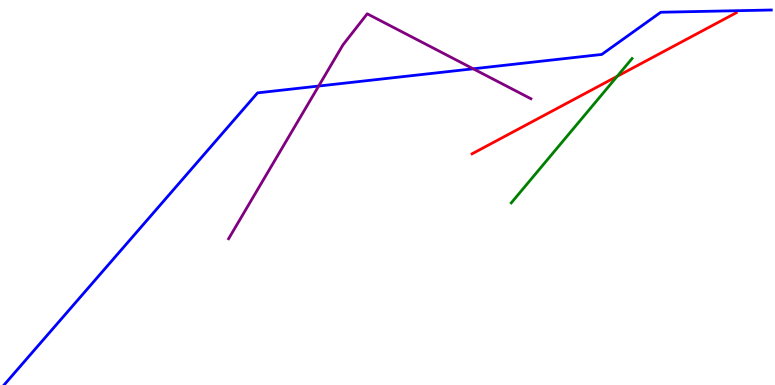[{'lines': ['blue', 'red'], 'intersections': []}, {'lines': ['green', 'red'], 'intersections': [{'x': 7.96, 'y': 8.02}]}, {'lines': ['purple', 'red'], 'intersections': []}, {'lines': ['blue', 'green'], 'intersections': []}, {'lines': ['blue', 'purple'], 'intersections': [{'x': 4.11, 'y': 7.77}, {'x': 6.11, 'y': 8.21}]}, {'lines': ['green', 'purple'], 'intersections': []}]